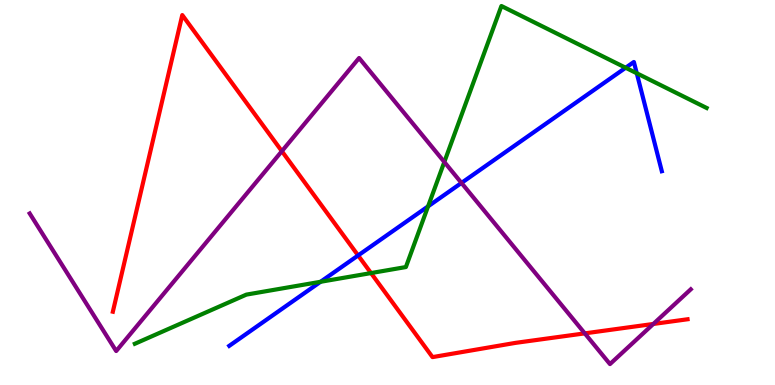[{'lines': ['blue', 'red'], 'intersections': [{'x': 4.62, 'y': 3.37}]}, {'lines': ['green', 'red'], 'intersections': [{'x': 4.79, 'y': 2.91}]}, {'lines': ['purple', 'red'], 'intersections': [{'x': 3.64, 'y': 6.07}, {'x': 7.55, 'y': 1.34}, {'x': 8.43, 'y': 1.59}]}, {'lines': ['blue', 'green'], 'intersections': [{'x': 4.14, 'y': 2.68}, {'x': 5.52, 'y': 4.64}, {'x': 8.07, 'y': 8.24}, {'x': 8.22, 'y': 8.1}]}, {'lines': ['blue', 'purple'], 'intersections': [{'x': 5.95, 'y': 5.25}]}, {'lines': ['green', 'purple'], 'intersections': [{'x': 5.73, 'y': 5.79}]}]